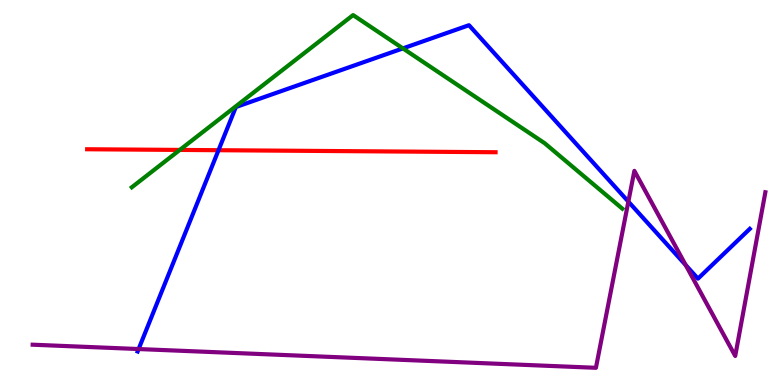[{'lines': ['blue', 'red'], 'intersections': [{'x': 2.82, 'y': 6.1}]}, {'lines': ['green', 'red'], 'intersections': [{'x': 2.32, 'y': 6.11}]}, {'lines': ['purple', 'red'], 'intersections': []}, {'lines': ['blue', 'green'], 'intersections': [{'x': 5.2, 'y': 8.74}]}, {'lines': ['blue', 'purple'], 'intersections': [{'x': 1.79, 'y': 0.934}, {'x': 8.11, 'y': 4.76}, {'x': 8.85, 'y': 3.12}]}, {'lines': ['green', 'purple'], 'intersections': []}]